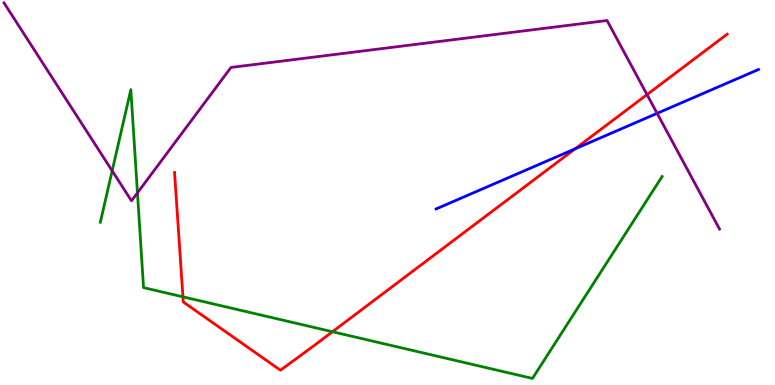[{'lines': ['blue', 'red'], 'intersections': [{'x': 7.42, 'y': 6.13}]}, {'lines': ['green', 'red'], 'intersections': [{'x': 2.36, 'y': 2.29}, {'x': 4.29, 'y': 1.38}]}, {'lines': ['purple', 'red'], 'intersections': [{'x': 8.35, 'y': 7.54}]}, {'lines': ['blue', 'green'], 'intersections': []}, {'lines': ['blue', 'purple'], 'intersections': [{'x': 8.48, 'y': 7.06}]}, {'lines': ['green', 'purple'], 'intersections': [{'x': 1.45, 'y': 5.56}, {'x': 1.77, 'y': 4.99}]}]